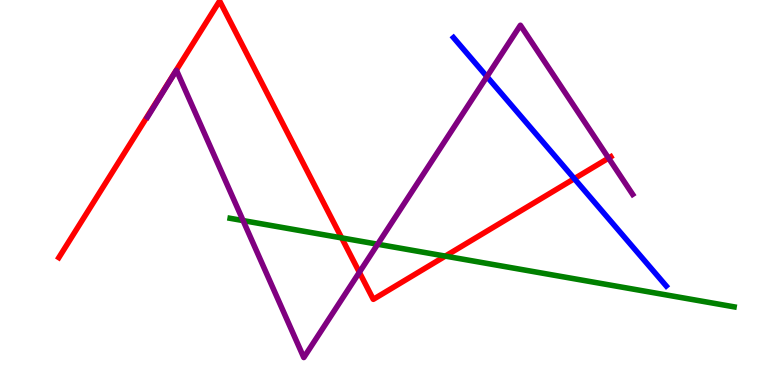[{'lines': ['blue', 'red'], 'intersections': [{'x': 7.41, 'y': 5.36}]}, {'lines': ['green', 'red'], 'intersections': [{'x': 4.41, 'y': 3.82}, {'x': 5.75, 'y': 3.35}]}, {'lines': ['purple', 'red'], 'intersections': [{'x': 4.64, 'y': 2.93}, {'x': 7.85, 'y': 5.89}]}, {'lines': ['blue', 'green'], 'intersections': []}, {'lines': ['blue', 'purple'], 'intersections': [{'x': 6.28, 'y': 8.01}]}, {'lines': ['green', 'purple'], 'intersections': [{'x': 3.14, 'y': 4.27}, {'x': 4.87, 'y': 3.66}]}]